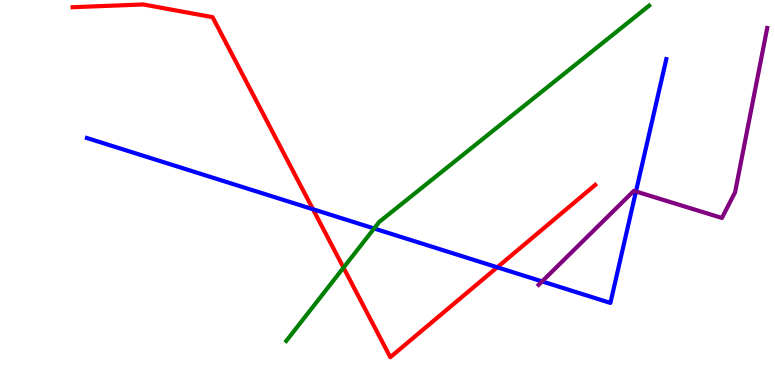[{'lines': ['blue', 'red'], 'intersections': [{'x': 4.04, 'y': 4.57}, {'x': 6.42, 'y': 3.06}]}, {'lines': ['green', 'red'], 'intersections': [{'x': 4.43, 'y': 3.05}]}, {'lines': ['purple', 'red'], 'intersections': []}, {'lines': ['blue', 'green'], 'intersections': [{'x': 4.83, 'y': 4.07}]}, {'lines': ['blue', 'purple'], 'intersections': [{'x': 6.99, 'y': 2.69}, {'x': 8.21, 'y': 5.03}]}, {'lines': ['green', 'purple'], 'intersections': []}]